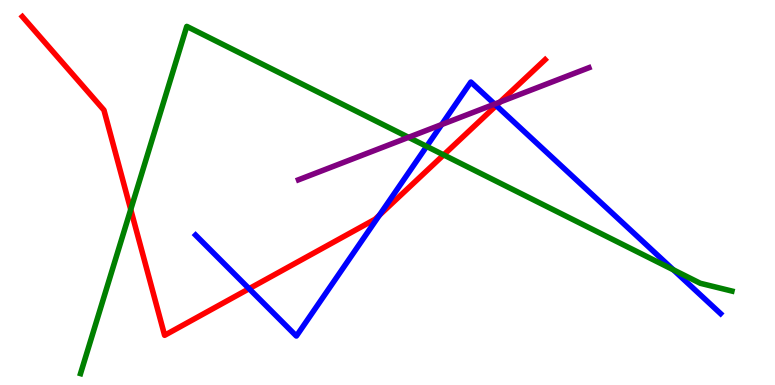[{'lines': ['blue', 'red'], 'intersections': [{'x': 3.21, 'y': 2.5}, {'x': 4.9, 'y': 4.41}, {'x': 6.4, 'y': 7.26}]}, {'lines': ['green', 'red'], 'intersections': [{'x': 1.69, 'y': 4.56}, {'x': 5.72, 'y': 5.98}]}, {'lines': ['purple', 'red'], 'intersections': [{'x': 6.45, 'y': 7.35}]}, {'lines': ['blue', 'green'], 'intersections': [{'x': 5.51, 'y': 6.2}, {'x': 8.69, 'y': 2.99}]}, {'lines': ['blue', 'purple'], 'intersections': [{'x': 5.7, 'y': 6.76}, {'x': 6.38, 'y': 7.3}]}, {'lines': ['green', 'purple'], 'intersections': [{'x': 5.27, 'y': 6.43}]}]